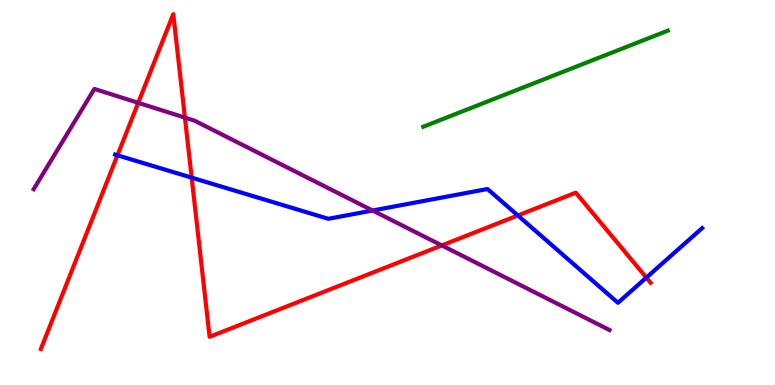[{'lines': ['blue', 'red'], 'intersections': [{'x': 1.52, 'y': 5.97}, {'x': 2.47, 'y': 5.39}, {'x': 6.68, 'y': 4.4}, {'x': 8.34, 'y': 2.79}]}, {'lines': ['green', 'red'], 'intersections': []}, {'lines': ['purple', 'red'], 'intersections': [{'x': 1.78, 'y': 7.33}, {'x': 2.39, 'y': 6.94}, {'x': 5.7, 'y': 3.63}]}, {'lines': ['blue', 'green'], 'intersections': []}, {'lines': ['blue', 'purple'], 'intersections': [{'x': 4.81, 'y': 4.53}]}, {'lines': ['green', 'purple'], 'intersections': []}]